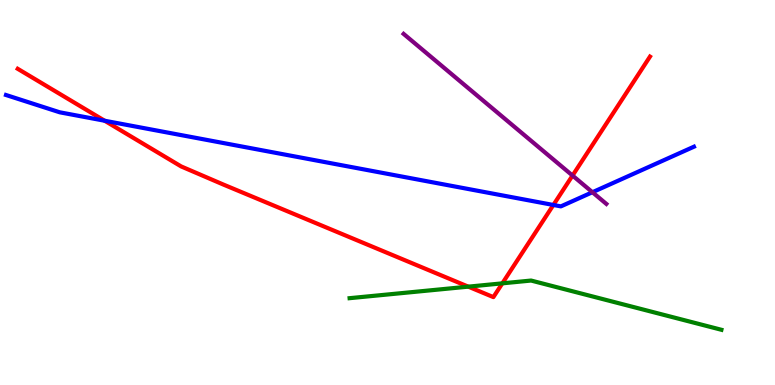[{'lines': ['blue', 'red'], 'intersections': [{'x': 1.35, 'y': 6.86}, {'x': 7.14, 'y': 4.68}]}, {'lines': ['green', 'red'], 'intersections': [{'x': 6.04, 'y': 2.55}, {'x': 6.48, 'y': 2.64}]}, {'lines': ['purple', 'red'], 'intersections': [{'x': 7.39, 'y': 5.44}]}, {'lines': ['blue', 'green'], 'intersections': []}, {'lines': ['blue', 'purple'], 'intersections': [{'x': 7.64, 'y': 5.01}]}, {'lines': ['green', 'purple'], 'intersections': []}]